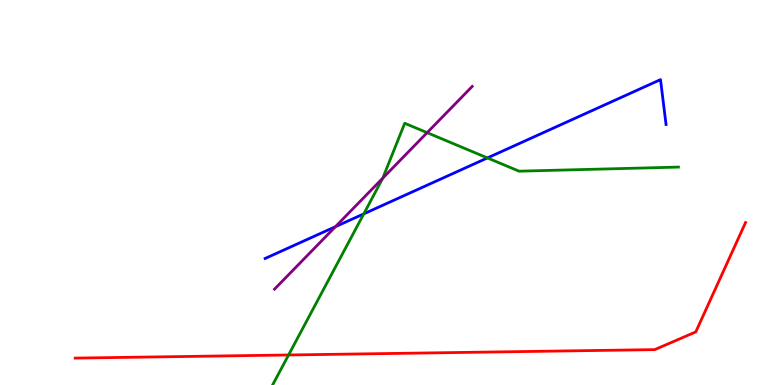[{'lines': ['blue', 'red'], 'intersections': []}, {'lines': ['green', 'red'], 'intersections': [{'x': 3.72, 'y': 0.78}]}, {'lines': ['purple', 'red'], 'intersections': []}, {'lines': ['blue', 'green'], 'intersections': [{'x': 4.69, 'y': 4.45}, {'x': 6.29, 'y': 5.9}]}, {'lines': ['blue', 'purple'], 'intersections': [{'x': 4.33, 'y': 4.11}]}, {'lines': ['green', 'purple'], 'intersections': [{'x': 4.94, 'y': 5.37}, {'x': 5.51, 'y': 6.55}]}]